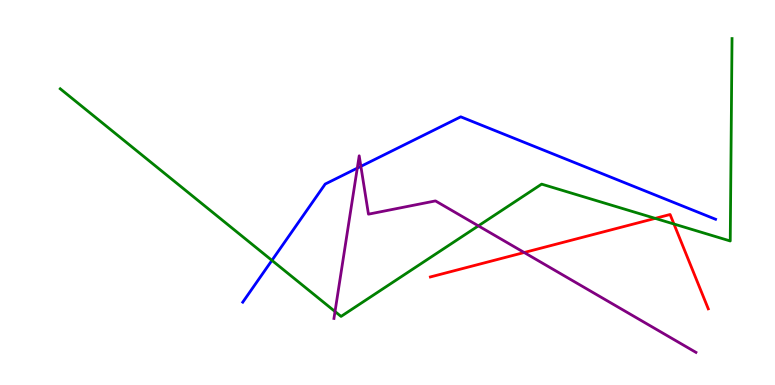[{'lines': ['blue', 'red'], 'intersections': []}, {'lines': ['green', 'red'], 'intersections': [{'x': 8.45, 'y': 4.33}, {'x': 8.7, 'y': 4.18}]}, {'lines': ['purple', 'red'], 'intersections': [{'x': 6.76, 'y': 3.44}]}, {'lines': ['blue', 'green'], 'intersections': [{'x': 3.51, 'y': 3.24}]}, {'lines': ['blue', 'purple'], 'intersections': [{'x': 4.61, 'y': 5.63}, {'x': 4.66, 'y': 5.68}]}, {'lines': ['green', 'purple'], 'intersections': [{'x': 4.32, 'y': 1.91}, {'x': 6.17, 'y': 4.13}]}]